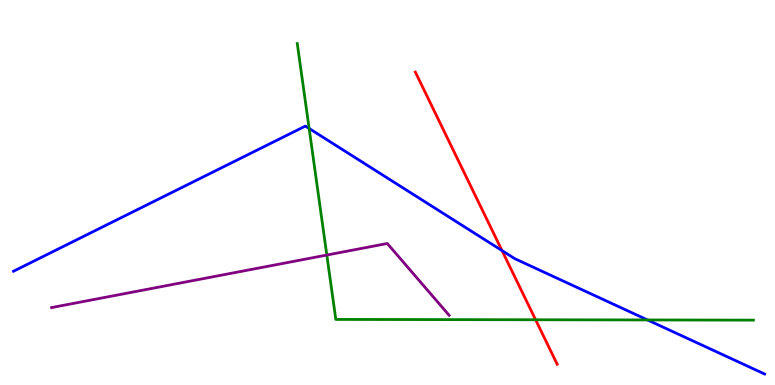[{'lines': ['blue', 'red'], 'intersections': [{'x': 6.48, 'y': 3.49}]}, {'lines': ['green', 'red'], 'intersections': [{'x': 6.91, 'y': 1.69}]}, {'lines': ['purple', 'red'], 'intersections': []}, {'lines': ['blue', 'green'], 'intersections': [{'x': 3.99, 'y': 6.66}, {'x': 8.36, 'y': 1.69}]}, {'lines': ['blue', 'purple'], 'intersections': []}, {'lines': ['green', 'purple'], 'intersections': [{'x': 4.22, 'y': 3.38}]}]